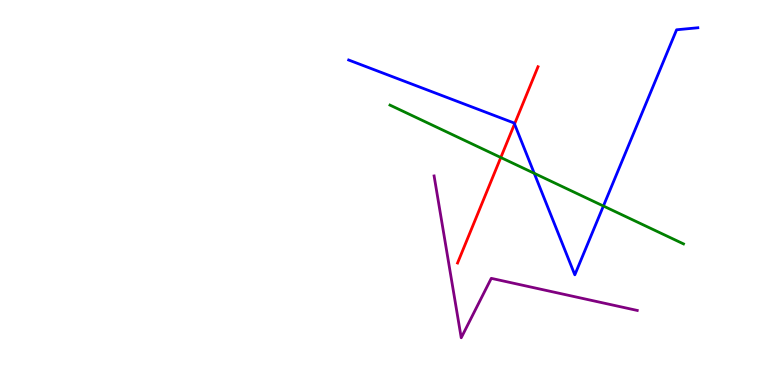[{'lines': ['blue', 'red'], 'intersections': [{'x': 6.64, 'y': 6.78}]}, {'lines': ['green', 'red'], 'intersections': [{'x': 6.46, 'y': 5.91}]}, {'lines': ['purple', 'red'], 'intersections': []}, {'lines': ['blue', 'green'], 'intersections': [{'x': 6.89, 'y': 5.5}, {'x': 7.79, 'y': 4.65}]}, {'lines': ['blue', 'purple'], 'intersections': []}, {'lines': ['green', 'purple'], 'intersections': []}]